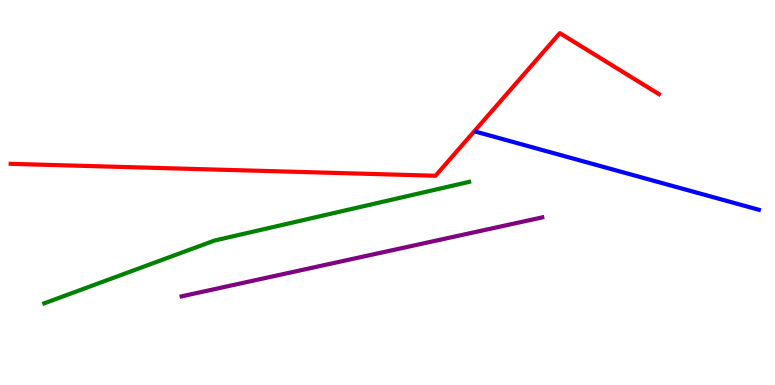[{'lines': ['blue', 'red'], 'intersections': []}, {'lines': ['green', 'red'], 'intersections': []}, {'lines': ['purple', 'red'], 'intersections': []}, {'lines': ['blue', 'green'], 'intersections': []}, {'lines': ['blue', 'purple'], 'intersections': []}, {'lines': ['green', 'purple'], 'intersections': []}]